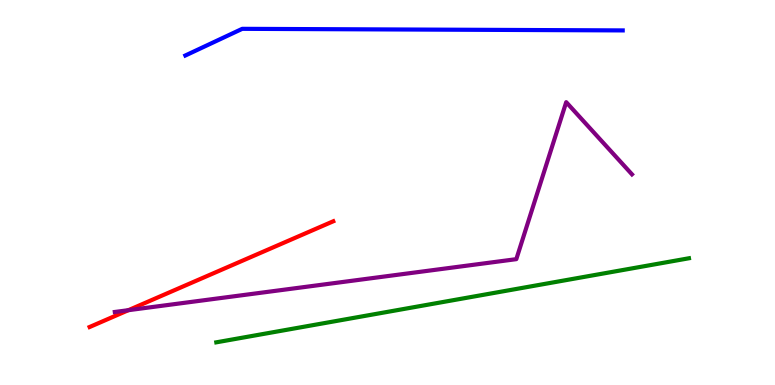[{'lines': ['blue', 'red'], 'intersections': []}, {'lines': ['green', 'red'], 'intersections': []}, {'lines': ['purple', 'red'], 'intersections': [{'x': 1.66, 'y': 1.94}]}, {'lines': ['blue', 'green'], 'intersections': []}, {'lines': ['blue', 'purple'], 'intersections': []}, {'lines': ['green', 'purple'], 'intersections': []}]